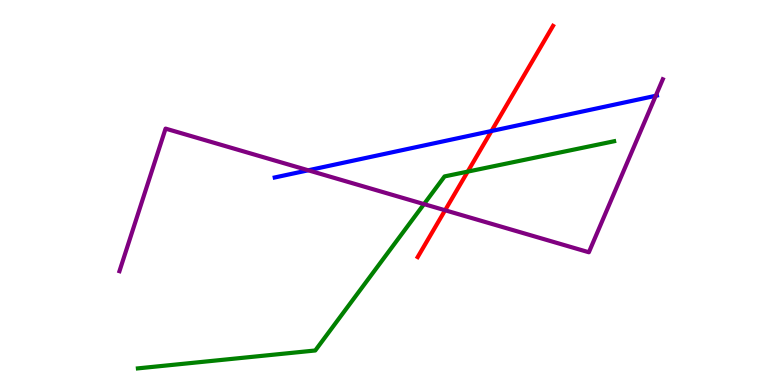[{'lines': ['blue', 'red'], 'intersections': [{'x': 6.34, 'y': 6.6}]}, {'lines': ['green', 'red'], 'intersections': [{'x': 6.04, 'y': 5.54}]}, {'lines': ['purple', 'red'], 'intersections': [{'x': 5.74, 'y': 4.54}]}, {'lines': ['blue', 'green'], 'intersections': []}, {'lines': ['blue', 'purple'], 'intersections': [{'x': 3.98, 'y': 5.58}, {'x': 8.46, 'y': 7.51}]}, {'lines': ['green', 'purple'], 'intersections': [{'x': 5.47, 'y': 4.7}]}]